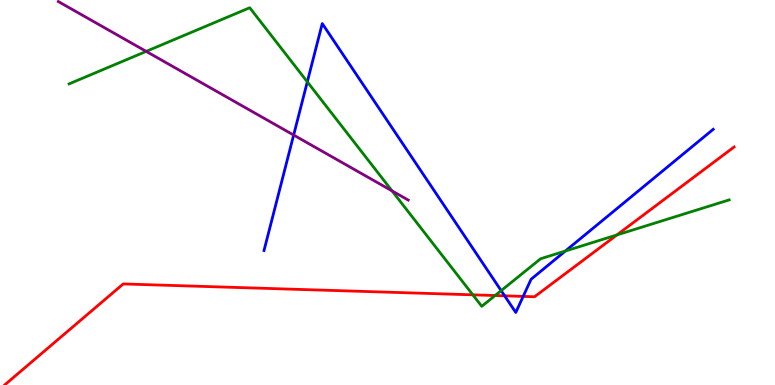[{'lines': ['blue', 'red'], 'intersections': [{'x': 6.51, 'y': 2.32}, {'x': 6.75, 'y': 2.3}]}, {'lines': ['green', 'red'], 'intersections': [{'x': 6.1, 'y': 2.34}, {'x': 6.39, 'y': 2.32}, {'x': 7.96, 'y': 3.9}]}, {'lines': ['purple', 'red'], 'intersections': []}, {'lines': ['blue', 'green'], 'intersections': [{'x': 3.97, 'y': 7.87}, {'x': 6.47, 'y': 2.45}, {'x': 7.3, 'y': 3.48}]}, {'lines': ['blue', 'purple'], 'intersections': [{'x': 3.79, 'y': 6.49}]}, {'lines': ['green', 'purple'], 'intersections': [{'x': 1.89, 'y': 8.67}, {'x': 5.06, 'y': 5.04}]}]